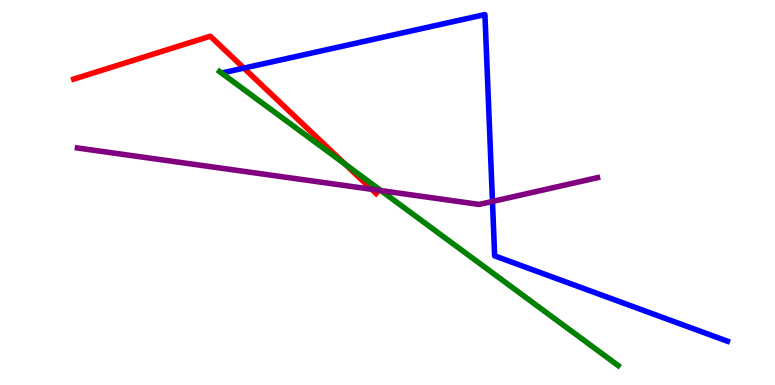[{'lines': ['blue', 'red'], 'intersections': [{'x': 3.15, 'y': 8.23}]}, {'lines': ['green', 'red'], 'intersections': [{'x': 4.45, 'y': 5.74}]}, {'lines': ['purple', 'red'], 'intersections': [{'x': 4.79, 'y': 5.08}]}, {'lines': ['blue', 'green'], 'intersections': []}, {'lines': ['blue', 'purple'], 'intersections': [{'x': 6.35, 'y': 4.77}]}, {'lines': ['green', 'purple'], 'intersections': [{'x': 4.92, 'y': 5.05}]}]